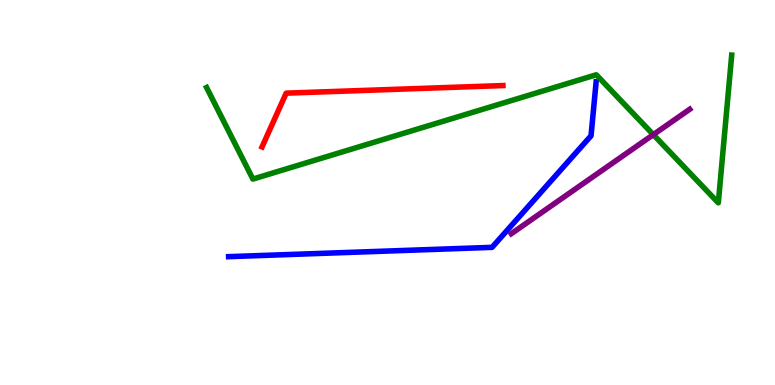[{'lines': ['blue', 'red'], 'intersections': []}, {'lines': ['green', 'red'], 'intersections': []}, {'lines': ['purple', 'red'], 'intersections': []}, {'lines': ['blue', 'green'], 'intersections': []}, {'lines': ['blue', 'purple'], 'intersections': []}, {'lines': ['green', 'purple'], 'intersections': [{'x': 8.43, 'y': 6.5}]}]